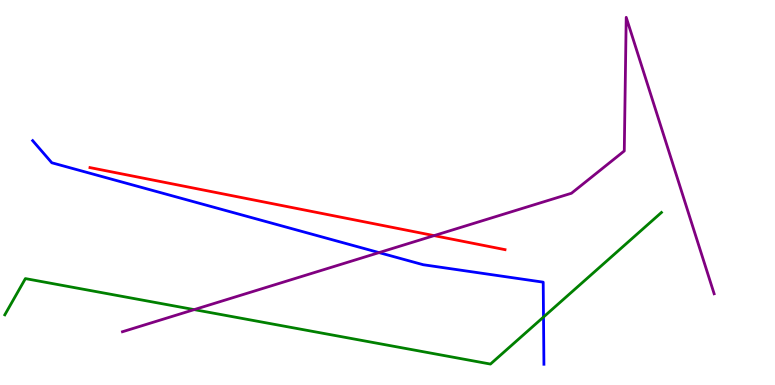[{'lines': ['blue', 'red'], 'intersections': []}, {'lines': ['green', 'red'], 'intersections': []}, {'lines': ['purple', 'red'], 'intersections': [{'x': 5.6, 'y': 3.88}]}, {'lines': ['blue', 'green'], 'intersections': [{'x': 7.01, 'y': 1.77}]}, {'lines': ['blue', 'purple'], 'intersections': [{'x': 4.89, 'y': 3.44}]}, {'lines': ['green', 'purple'], 'intersections': [{'x': 2.51, 'y': 1.96}]}]